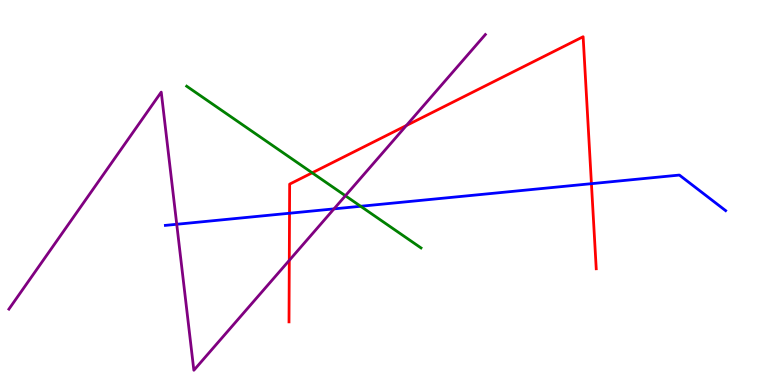[{'lines': ['blue', 'red'], 'intersections': [{'x': 3.74, 'y': 4.46}, {'x': 7.63, 'y': 5.23}]}, {'lines': ['green', 'red'], 'intersections': [{'x': 4.03, 'y': 5.51}]}, {'lines': ['purple', 'red'], 'intersections': [{'x': 3.73, 'y': 3.24}, {'x': 5.24, 'y': 6.74}]}, {'lines': ['blue', 'green'], 'intersections': [{'x': 4.65, 'y': 4.64}]}, {'lines': ['blue', 'purple'], 'intersections': [{'x': 2.28, 'y': 4.17}, {'x': 4.31, 'y': 4.57}]}, {'lines': ['green', 'purple'], 'intersections': [{'x': 4.46, 'y': 4.92}]}]